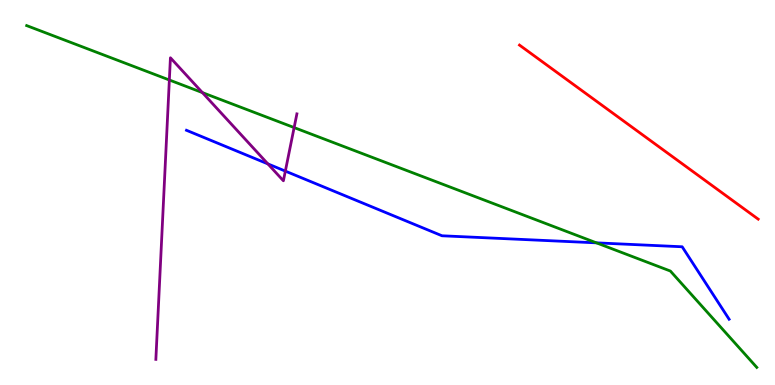[{'lines': ['blue', 'red'], 'intersections': []}, {'lines': ['green', 'red'], 'intersections': []}, {'lines': ['purple', 'red'], 'intersections': []}, {'lines': ['blue', 'green'], 'intersections': [{'x': 7.7, 'y': 3.69}]}, {'lines': ['blue', 'purple'], 'intersections': [{'x': 3.46, 'y': 5.74}, {'x': 3.68, 'y': 5.56}]}, {'lines': ['green', 'purple'], 'intersections': [{'x': 2.19, 'y': 7.92}, {'x': 2.61, 'y': 7.59}, {'x': 3.8, 'y': 6.69}]}]